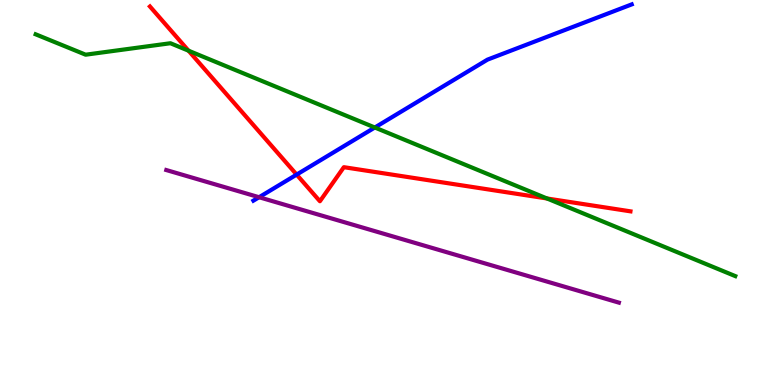[{'lines': ['blue', 'red'], 'intersections': [{'x': 3.83, 'y': 5.46}]}, {'lines': ['green', 'red'], 'intersections': [{'x': 2.43, 'y': 8.68}, {'x': 7.06, 'y': 4.84}]}, {'lines': ['purple', 'red'], 'intersections': []}, {'lines': ['blue', 'green'], 'intersections': [{'x': 4.84, 'y': 6.69}]}, {'lines': ['blue', 'purple'], 'intersections': [{'x': 3.34, 'y': 4.88}]}, {'lines': ['green', 'purple'], 'intersections': []}]